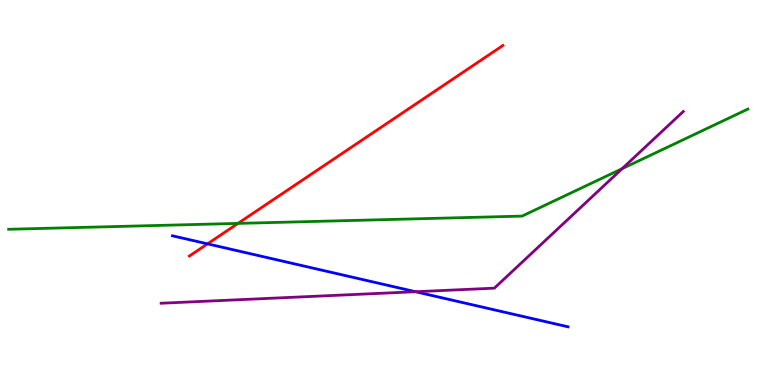[{'lines': ['blue', 'red'], 'intersections': [{'x': 2.68, 'y': 3.67}]}, {'lines': ['green', 'red'], 'intersections': [{'x': 3.07, 'y': 4.2}]}, {'lines': ['purple', 'red'], 'intersections': []}, {'lines': ['blue', 'green'], 'intersections': []}, {'lines': ['blue', 'purple'], 'intersections': [{'x': 5.36, 'y': 2.42}]}, {'lines': ['green', 'purple'], 'intersections': [{'x': 8.03, 'y': 5.62}]}]